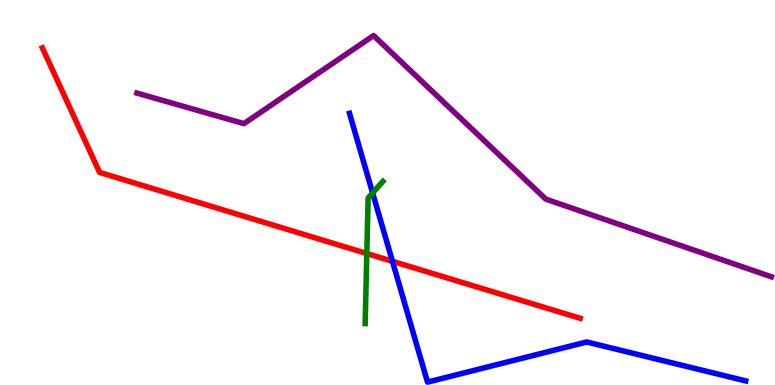[{'lines': ['blue', 'red'], 'intersections': [{'x': 5.06, 'y': 3.21}]}, {'lines': ['green', 'red'], 'intersections': [{'x': 4.73, 'y': 3.42}]}, {'lines': ['purple', 'red'], 'intersections': []}, {'lines': ['blue', 'green'], 'intersections': [{'x': 4.81, 'y': 4.99}]}, {'lines': ['blue', 'purple'], 'intersections': []}, {'lines': ['green', 'purple'], 'intersections': []}]